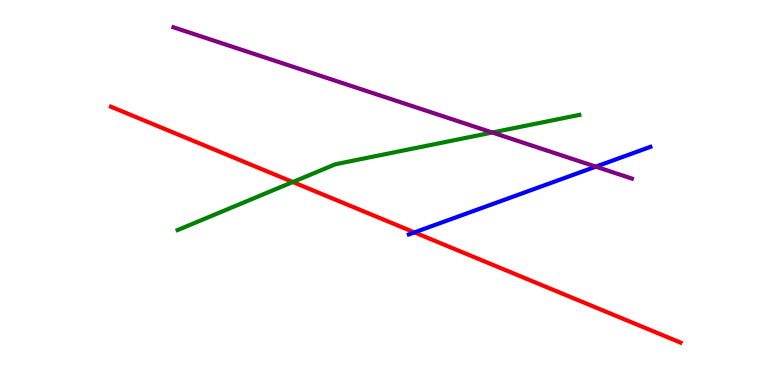[{'lines': ['blue', 'red'], 'intersections': [{'x': 5.35, 'y': 3.96}]}, {'lines': ['green', 'red'], 'intersections': [{'x': 3.78, 'y': 5.27}]}, {'lines': ['purple', 'red'], 'intersections': []}, {'lines': ['blue', 'green'], 'intersections': []}, {'lines': ['blue', 'purple'], 'intersections': [{'x': 7.69, 'y': 5.67}]}, {'lines': ['green', 'purple'], 'intersections': [{'x': 6.35, 'y': 6.56}]}]